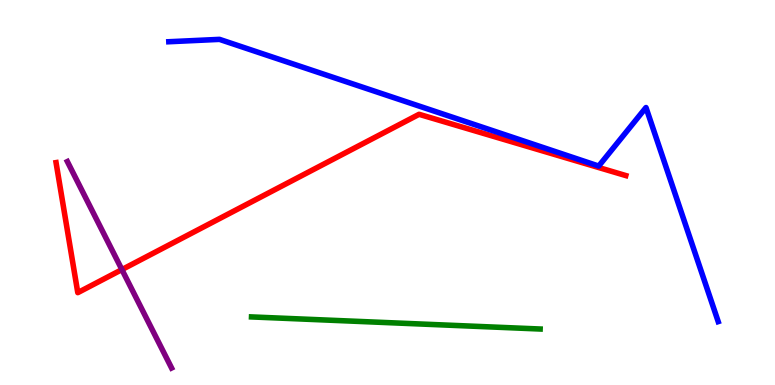[{'lines': ['blue', 'red'], 'intersections': []}, {'lines': ['green', 'red'], 'intersections': []}, {'lines': ['purple', 'red'], 'intersections': [{'x': 1.57, 'y': 3.0}]}, {'lines': ['blue', 'green'], 'intersections': []}, {'lines': ['blue', 'purple'], 'intersections': []}, {'lines': ['green', 'purple'], 'intersections': []}]